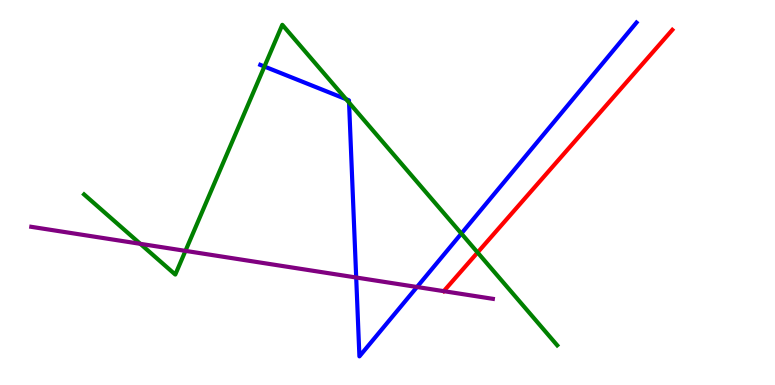[{'lines': ['blue', 'red'], 'intersections': []}, {'lines': ['green', 'red'], 'intersections': [{'x': 6.16, 'y': 3.44}]}, {'lines': ['purple', 'red'], 'intersections': []}, {'lines': ['blue', 'green'], 'intersections': [{'x': 3.41, 'y': 8.27}, {'x': 4.47, 'y': 7.42}, {'x': 4.5, 'y': 7.33}, {'x': 5.95, 'y': 3.93}]}, {'lines': ['blue', 'purple'], 'intersections': [{'x': 4.6, 'y': 2.79}, {'x': 5.38, 'y': 2.55}]}, {'lines': ['green', 'purple'], 'intersections': [{'x': 1.81, 'y': 3.67}, {'x': 2.39, 'y': 3.48}]}]